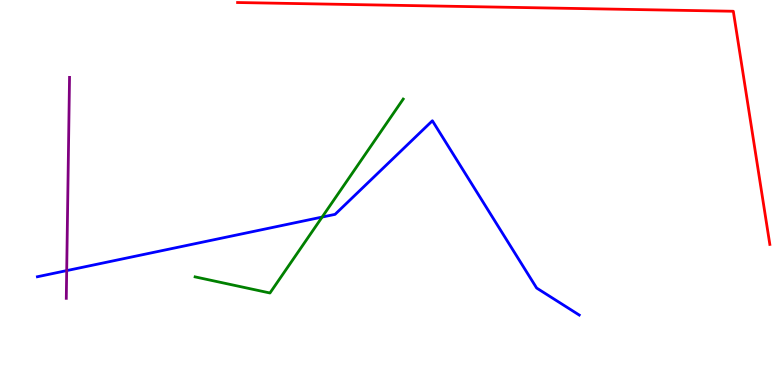[{'lines': ['blue', 'red'], 'intersections': []}, {'lines': ['green', 'red'], 'intersections': []}, {'lines': ['purple', 'red'], 'intersections': []}, {'lines': ['blue', 'green'], 'intersections': [{'x': 4.16, 'y': 4.36}]}, {'lines': ['blue', 'purple'], 'intersections': [{'x': 0.861, 'y': 2.97}]}, {'lines': ['green', 'purple'], 'intersections': []}]